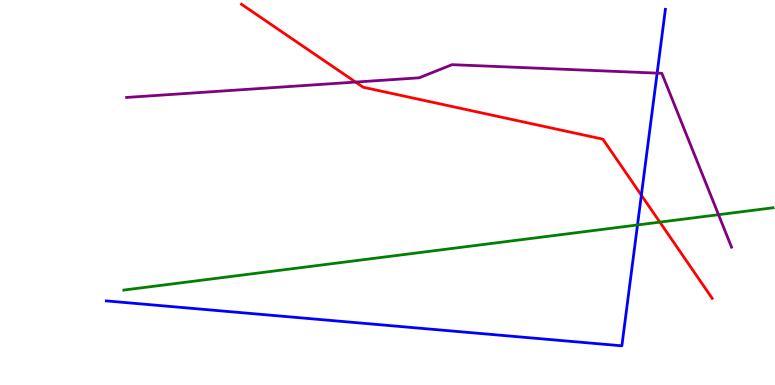[{'lines': ['blue', 'red'], 'intersections': [{'x': 8.28, 'y': 4.93}]}, {'lines': ['green', 'red'], 'intersections': [{'x': 8.51, 'y': 4.23}]}, {'lines': ['purple', 'red'], 'intersections': [{'x': 4.59, 'y': 7.87}]}, {'lines': ['blue', 'green'], 'intersections': [{'x': 8.23, 'y': 4.16}]}, {'lines': ['blue', 'purple'], 'intersections': [{'x': 8.48, 'y': 8.1}]}, {'lines': ['green', 'purple'], 'intersections': [{'x': 9.27, 'y': 4.42}]}]